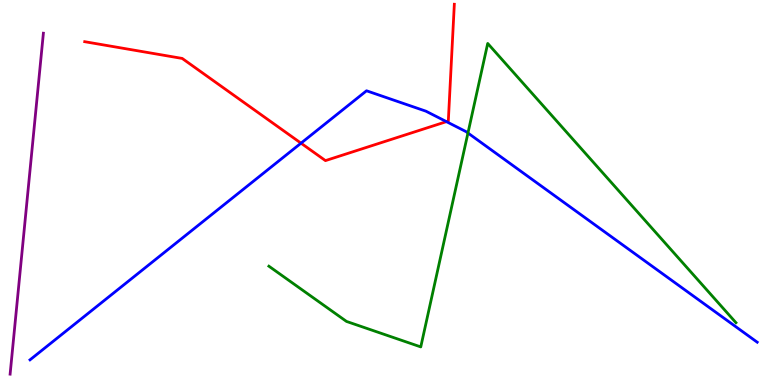[{'lines': ['blue', 'red'], 'intersections': [{'x': 3.88, 'y': 6.28}, {'x': 5.76, 'y': 6.84}]}, {'lines': ['green', 'red'], 'intersections': []}, {'lines': ['purple', 'red'], 'intersections': []}, {'lines': ['blue', 'green'], 'intersections': [{'x': 6.04, 'y': 6.55}]}, {'lines': ['blue', 'purple'], 'intersections': []}, {'lines': ['green', 'purple'], 'intersections': []}]